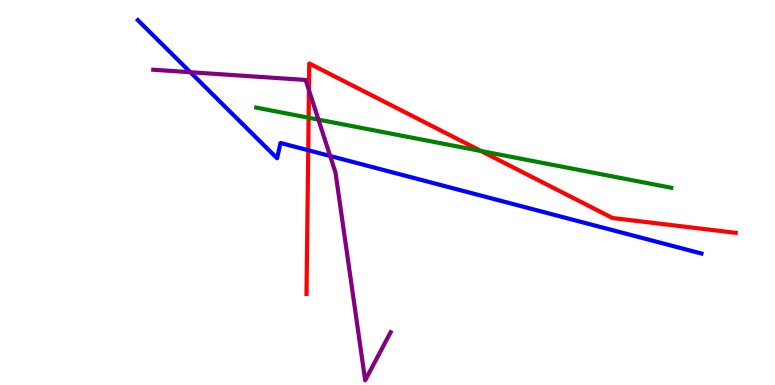[{'lines': ['blue', 'red'], 'intersections': [{'x': 3.98, 'y': 6.1}]}, {'lines': ['green', 'red'], 'intersections': [{'x': 3.98, 'y': 6.94}, {'x': 6.21, 'y': 6.08}]}, {'lines': ['purple', 'red'], 'intersections': [{'x': 3.99, 'y': 7.66}]}, {'lines': ['blue', 'green'], 'intersections': []}, {'lines': ['blue', 'purple'], 'intersections': [{'x': 2.46, 'y': 8.12}, {'x': 4.26, 'y': 5.95}]}, {'lines': ['green', 'purple'], 'intersections': [{'x': 4.11, 'y': 6.89}]}]